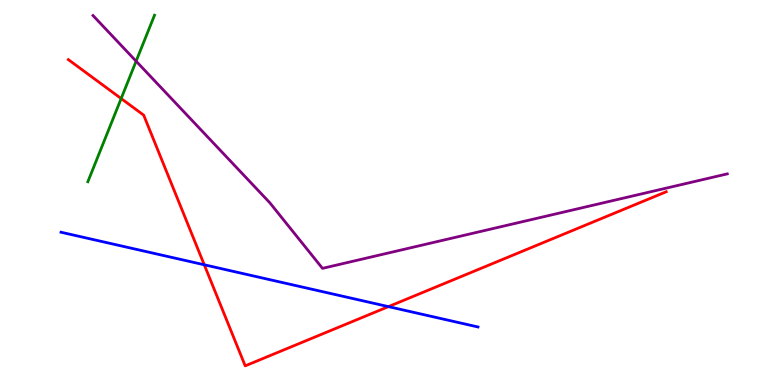[{'lines': ['blue', 'red'], 'intersections': [{'x': 2.64, 'y': 3.12}, {'x': 5.01, 'y': 2.04}]}, {'lines': ['green', 'red'], 'intersections': [{'x': 1.56, 'y': 7.44}]}, {'lines': ['purple', 'red'], 'intersections': []}, {'lines': ['blue', 'green'], 'intersections': []}, {'lines': ['blue', 'purple'], 'intersections': []}, {'lines': ['green', 'purple'], 'intersections': [{'x': 1.76, 'y': 8.41}]}]